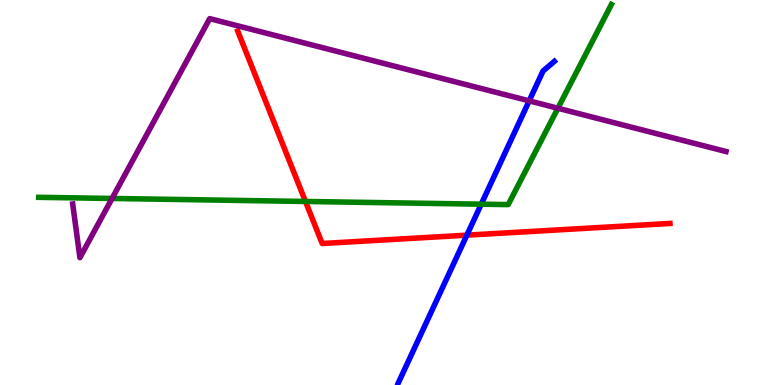[{'lines': ['blue', 'red'], 'intersections': [{'x': 6.02, 'y': 3.89}]}, {'lines': ['green', 'red'], 'intersections': [{'x': 3.94, 'y': 4.77}]}, {'lines': ['purple', 'red'], 'intersections': []}, {'lines': ['blue', 'green'], 'intersections': [{'x': 6.21, 'y': 4.7}]}, {'lines': ['blue', 'purple'], 'intersections': [{'x': 6.83, 'y': 7.38}]}, {'lines': ['green', 'purple'], 'intersections': [{'x': 1.45, 'y': 4.85}, {'x': 7.2, 'y': 7.19}]}]